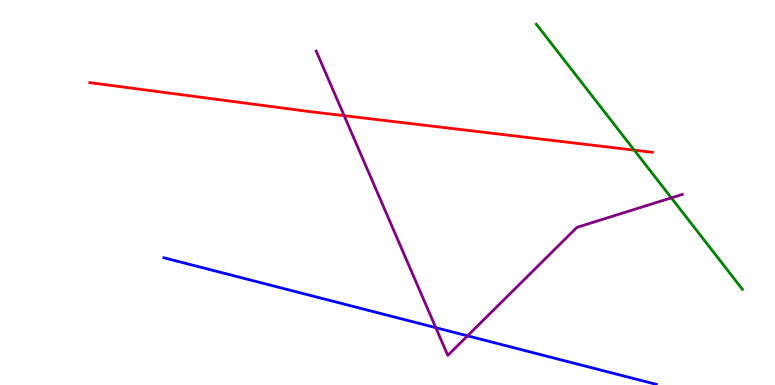[{'lines': ['blue', 'red'], 'intersections': []}, {'lines': ['green', 'red'], 'intersections': [{'x': 8.18, 'y': 6.1}]}, {'lines': ['purple', 'red'], 'intersections': [{'x': 4.44, 'y': 7.0}]}, {'lines': ['blue', 'green'], 'intersections': []}, {'lines': ['blue', 'purple'], 'intersections': [{'x': 5.62, 'y': 1.49}, {'x': 6.03, 'y': 1.28}]}, {'lines': ['green', 'purple'], 'intersections': [{'x': 8.66, 'y': 4.86}]}]